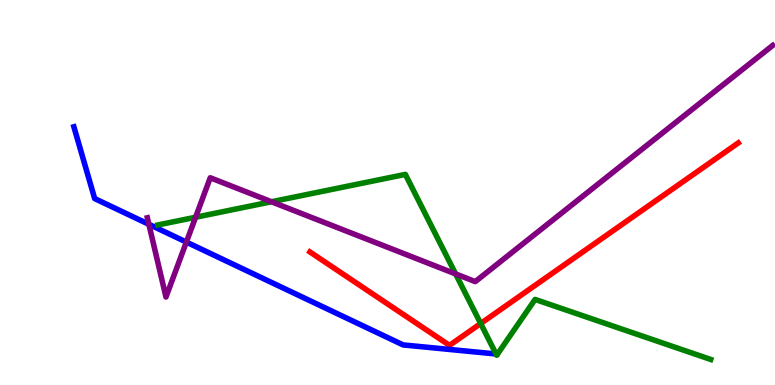[{'lines': ['blue', 'red'], 'intersections': []}, {'lines': ['green', 'red'], 'intersections': [{'x': 6.2, 'y': 1.6}]}, {'lines': ['purple', 'red'], 'intersections': []}, {'lines': ['blue', 'green'], 'intersections': [{'x': 6.4, 'y': 0.806}]}, {'lines': ['blue', 'purple'], 'intersections': [{'x': 1.92, 'y': 4.17}, {'x': 2.4, 'y': 3.71}]}, {'lines': ['green', 'purple'], 'intersections': [{'x': 2.52, 'y': 4.36}, {'x': 3.5, 'y': 4.76}, {'x': 5.88, 'y': 2.89}]}]